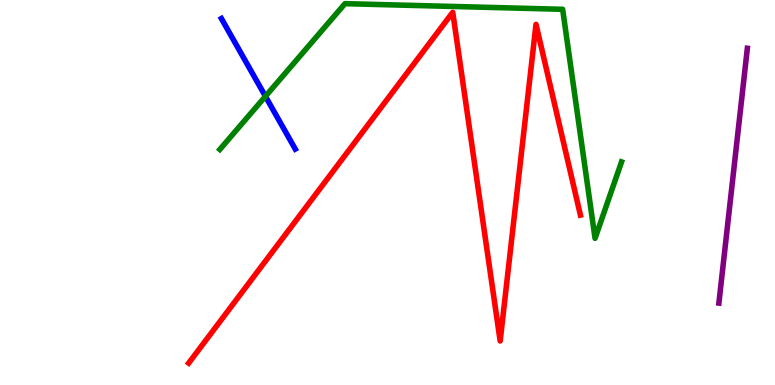[{'lines': ['blue', 'red'], 'intersections': []}, {'lines': ['green', 'red'], 'intersections': []}, {'lines': ['purple', 'red'], 'intersections': []}, {'lines': ['blue', 'green'], 'intersections': [{'x': 3.42, 'y': 7.5}]}, {'lines': ['blue', 'purple'], 'intersections': []}, {'lines': ['green', 'purple'], 'intersections': []}]